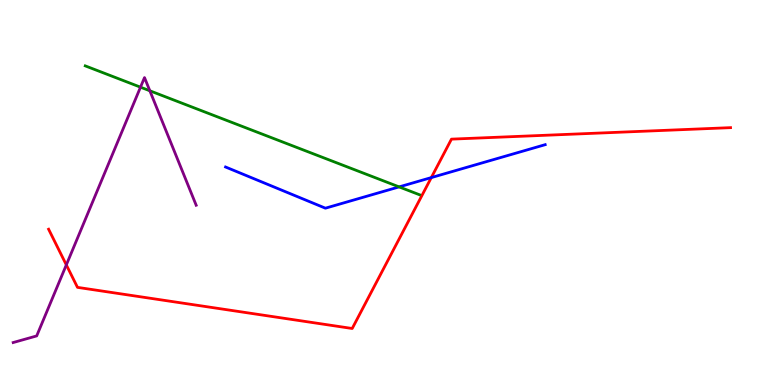[{'lines': ['blue', 'red'], 'intersections': [{'x': 5.57, 'y': 5.39}]}, {'lines': ['green', 'red'], 'intersections': []}, {'lines': ['purple', 'red'], 'intersections': [{'x': 0.856, 'y': 3.12}]}, {'lines': ['blue', 'green'], 'intersections': [{'x': 5.15, 'y': 5.15}]}, {'lines': ['blue', 'purple'], 'intersections': []}, {'lines': ['green', 'purple'], 'intersections': [{'x': 1.81, 'y': 7.74}, {'x': 1.93, 'y': 7.64}]}]